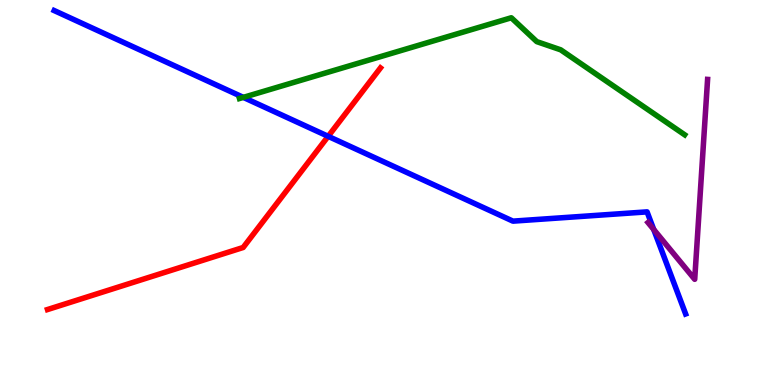[{'lines': ['blue', 'red'], 'intersections': [{'x': 4.23, 'y': 6.46}]}, {'lines': ['green', 'red'], 'intersections': []}, {'lines': ['purple', 'red'], 'intersections': []}, {'lines': ['blue', 'green'], 'intersections': [{'x': 3.14, 'y': 7.47}]}, {'lines': ['blue', 'purple'], 'intersections': [{'x': 8.44, 'y': 4.04}]}, {'lines': ['green', 'purple'], 'intersections': []}]